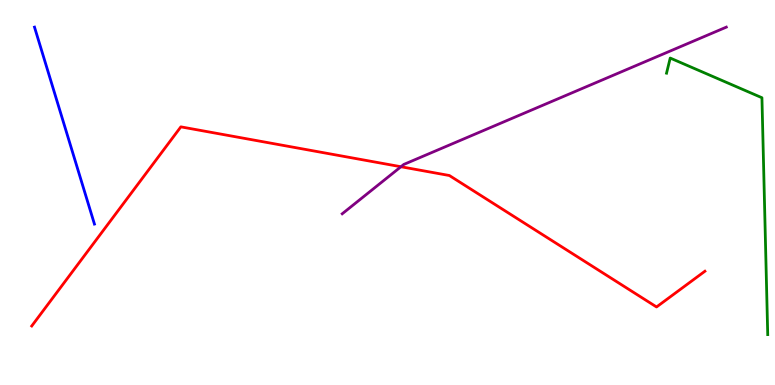[{'lines': ['blue', 'red'], 'intersections': []}, {'lines': ['green', 'red'], 'intersections': []}, {'lines': ['purple', 'red'], 'intersections': [{'x': 5.17, 'y': 5.67}]}, {'lines': ['blue', 'green'], 'intersections': []}, {'lines': ['blue', 'purple'], 'intersections': []}, {'lines': ['green', 'purple'], 'intersections': []}]